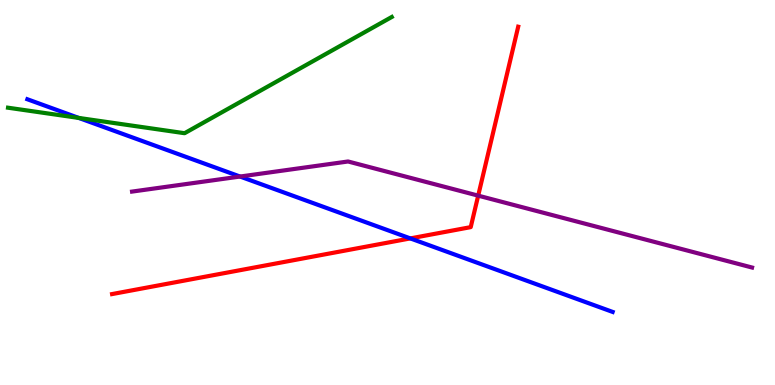[{'lines': ['blue', 'red'], 'intersections': [{'x': 5.29, 'y': 3.81}]}, {'lines': ['green', 'red'], 'intersections': []}, {'lines': ['purple', 'red'], 'intersections': [{'x': 6.17, 'y': 4.92}]}, {'lines': ['blue', 'green'], 'intersections': [{'x': 1.02, 'y': 6.94}]}, {'lines': ['blue', 'purple'], 'intersections': [{'x': 3.1, 'y': 5.41}]}, {'lines': ['green', 'purple'], 'intersections': []}]